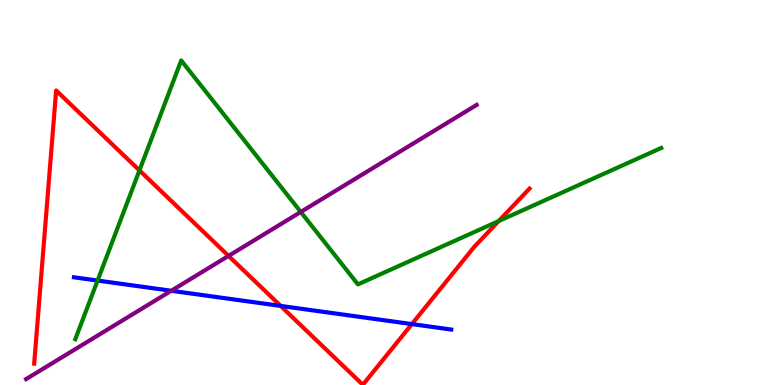[{'lines': ['blue', 'red'], 'intersections': [{'x': 3.62, 'y': 2.05}, {'x': 5.31, 'y': 1.58}]}, {'lines': ['green', 'red'], 'intersections': [{'x': 1.8, 'y': 5.57}, {'x': 6.44, 'y': 4.26}]}, {'lines': ['purple', 'red'], 'intersections': [{'x': 2.95, 'y': 3.35}]}, {'lines': ['blue', 'green'], 'intersections': [{'x': 1.26, 'y': 2.71}]}, {'lines': ['blue', 'purple'], 'intersections': [{'x': 2.21, 'y': 2.45}]}, {'lines': ['green', 'purple'], 'intersections': [{'x': 3.88, 'y': 4.49}]}]